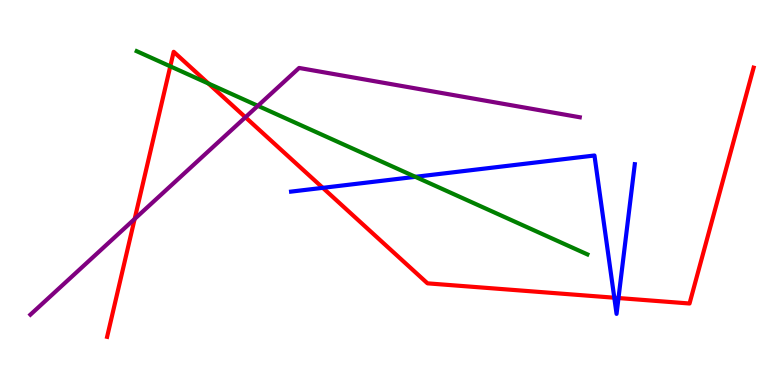[{'lines': ['blue', 'red'], 'intersections': [{'x': 4.17, 'y': 5.12}, {'x': 7.93, 'y': 2.27}, {'x': 7.98, 'y': 2.26}]}, {'lines': ['green', 'red'], 'intersections': [{'x': 2.2, 'y': 8.28}, {'x': 2.69, 'y': 7.83}]}, {'lines': ['purple', 'red'], 'intersections': [{'x': 1.74, 'y': 4.31}, {'x': 3.17, 'y': 6.95}]}, {'lines': ['blue', 'green'], 'intersections': [{'x': 5.36, 'y': 5.41}]}, {'lines': ['blue', 'purple'], 'intersections': []}, {'lines': ['green', 'purple'], 'intersections': [{'x': 3.33, 'y': 7.25}]}]